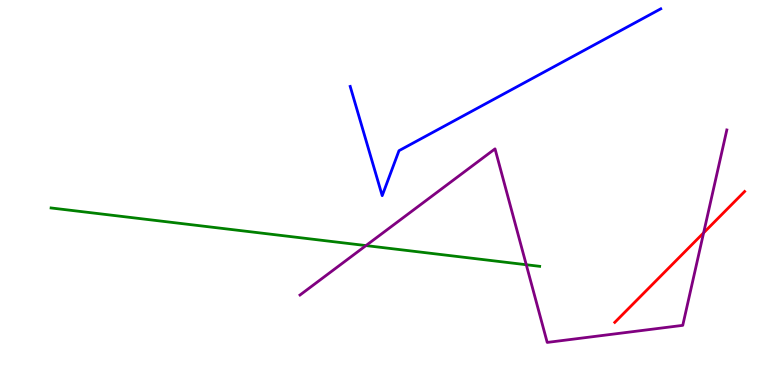[{'lines': ['blue', 'red'], 'intersections': []}, {'lines': ['green', 'red'], 'intersections': []}, {'lines': ['purple', 'red'], 'intersections': [{'x': 9.08, 'y': 3.95}]}, {'lines': ['blue', 'green'], 'intersections': []}, {'lines': ['blue', 'purple'], 'intersections': []}, {'lines': ['green', 'purple'], 'intersections': [{'x': 4.72, 'y': 3.62}, {'x': 6.79, 'y': 3.12}]}]